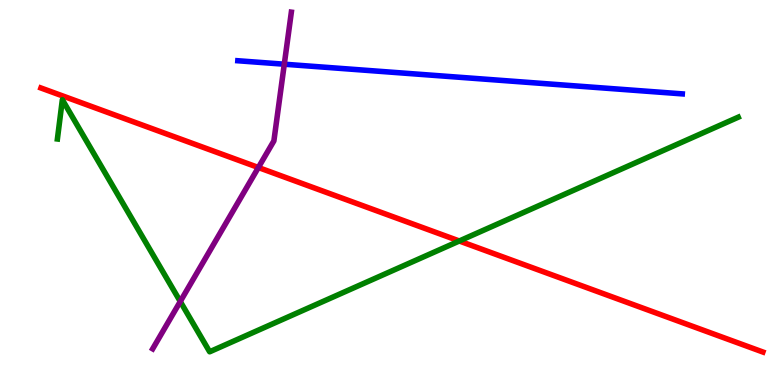[{'lines': ['blue', 'red'], 'intersections': []}, {'lines': ['green', 'red'], 'intersections': [{'x': 5.93, 'y': 3.74}]}, {'lines': ['purple', 'red'], 'intersections': [{'x': 3.33, 'y': 5.65}]}, {'lines': ['blue', 'green'], 'intersections': []}, {'lines': ['blue', 'purple'], 'intersections': [{'x': 3.67, 'y': 8.33}]}, {'lines': ['green', 'purple'], 'intersections': [{'x': 2.33, 'y': 2.17}]}]